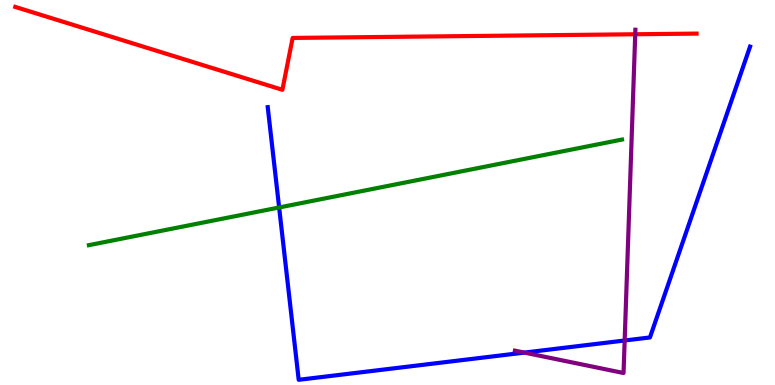[{'lines': ['blue', 'red'], 'intersections': []}, {'lines': ['green', 'red'], 'intersections': []}, {'lines': ['purple', 'red'], 'intersections': [{'x': 8.2, 'y': 9.11}]}, {'lines': ['blue', 'green'], 'intersections': [{'x': 3.6, 'y': 4.61}]}, {'lines': ['blue', 'purple'], 'intersections': [{'x': 6.77, 'y': 0.842}, {'x': 8.06, 'y': 1.16}]}, {'lines': ['green', 'purple'], 'intersections': []}]